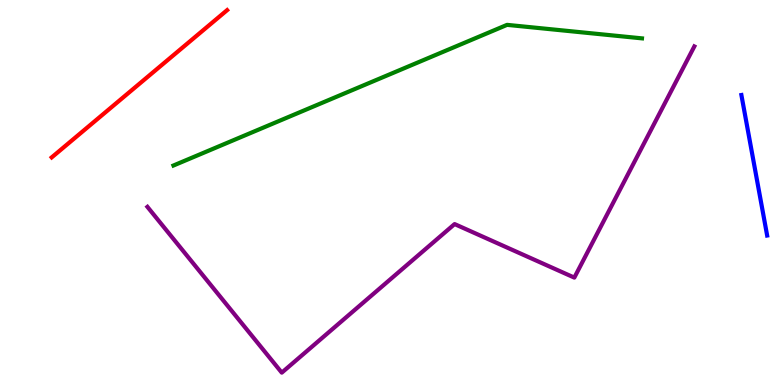[{'lines': ['blue', 'red'], 'intersections': []}, {'lines': ['green', 'red'], 'intersections': []}, {'lines': ['purple', 'red'], 'intersections': []}, {'lines': ['blue', 'green'], 'intersections': []}, {'lines': ['blue', 'purple'], 'intersections': []}, {'lines': ['green', 'purple'], 'intersections': []}]